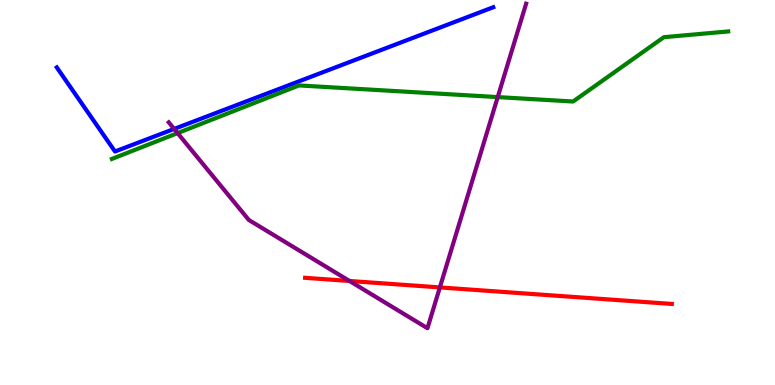[{'lines': ['blue', 'red'], 'intersections': []}, {'lines': ['green', 'red'], 'intersections': []}, {'lines': ['purple', 'red'], 'intersections': [{'x': 4.51, 'y': 2.7}, {'x': 5.68, 'y': 2.53}]}, {'lines': ['blue', 'green'], 'intersections': []}, {'lines': ['blue', 'purple'], 'intersections': [{'x': 2.25, 'y': 6.65}]}, {'lines': ['green', 'purple'], 'intersections': [{'x': 2.29, 'y': 6.54}, {'x': 6.42, 'y': 7.48}]}]